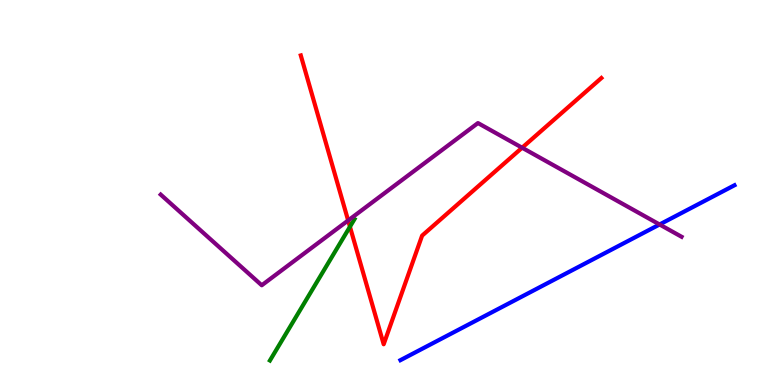[{'lines': ['blue', 'red'], 'intersections': []}, {'lines': ['green', 'red'], 'intersections': [{'x': 4.52, 'y': 4.11}]}, {'lines': ['purple', 'red'], 'intersections': [{'x': 4.49, 'y': 4.27}, {'x': 6.74, 'y': 6.16}]}, {'lines': ['blue', 'green'], 'intersections': []}, {'lines': ['blue', 'purple'], 'intersections': [{'x': 8.51, 'y': 4.17}]}, {'lines': ['green', 'purple'], 'intersections': []}]